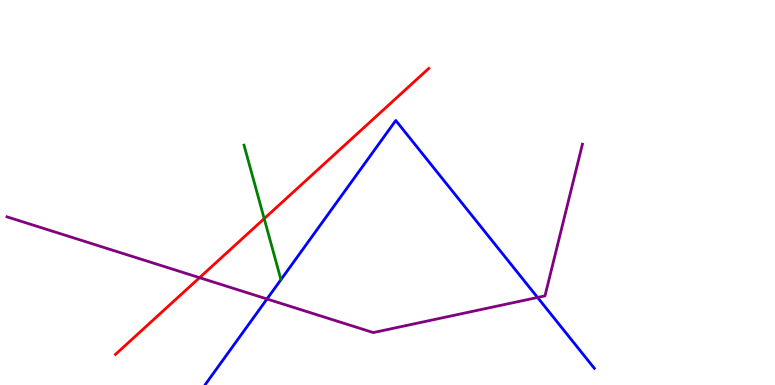[{'lines': ['blue', 'red'], 'intersections': []}, {'lines': ['green', 'red'], 'intersections': [{'x': 3.41, 'y': 4.32}]}, {'lines': ['purple', 'red'], 'intersections': [{'x': 2.57, 'y': 2.79}]}, {'lines': ['blue', 'green'], 'intersections': []}, {'lines': ['blue', 'purple'], 'intersections': [{'x': 3.45, 'y': 2.23}, {'x': 6.94, 'y': 2.27}]}, {'lines': ['green', 'purple'], 'intersections': []}]